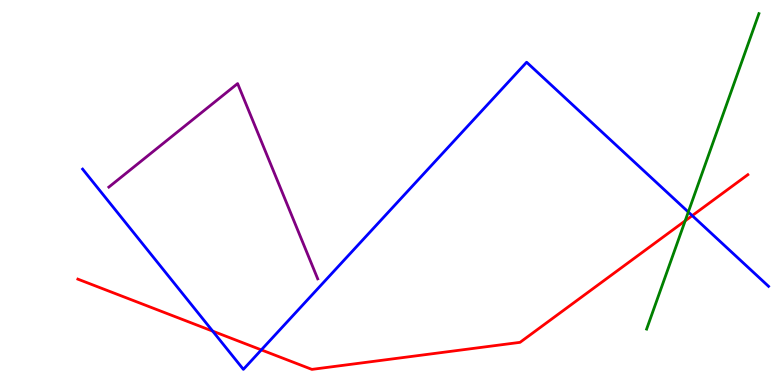[{'lines': ['blue', 'red'], 'intersections': [{'x': 2.74, 'y': 1.4}, {'x': 3.37, 'y': 0.912}, {'x': 8.93, 'y': 4.4}]}, {'lines': ['green', 'red'], 'intersections': [{'x': 8.84, 'y': 4.26}]}, {'lines': ['purple', 'red'], 'intersections': []}, {'lines': ['blue', 'green'], 'intersections': [{'x': 8.88, 'y': 4.49}]}, {'lines': ['blue', 'purple'], 'intersections': []}, {'lines': ['green', 'purple'], 'intersections': []}]